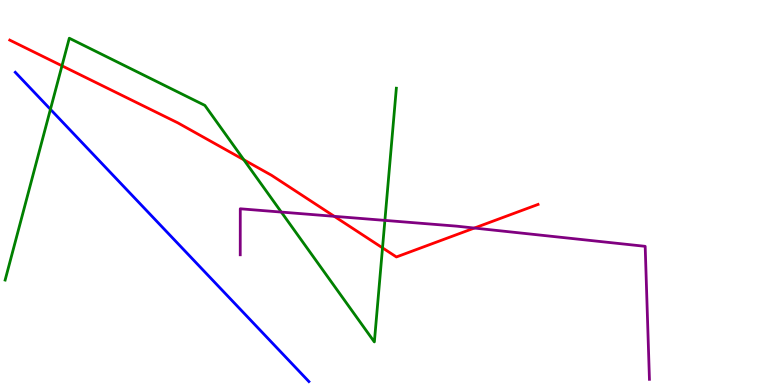[{'lines': ['blue', 'red'], 'intersections': []}, {'lines': ['green', 'red'], 'intersections': [{'x': 0.8, 'y': 8.29}, {'x': 3.15, 'y': 5.85}, {'x': 4.94, 'y': 3.56}]}, {'lines': ['purple', 'red'], 'intersections': [{'x': 4.31, 'y': 4.38}, {'x': 6.12, 'y': 4.08}]}, {'lines': ['blue', 'green'], 'intersections': [{'x': 0.651, 'y': 7.16}]}, {'lines': ['blue', 'purple'], 'intersections': []}, {'lines': ['green', 'purple'], 'intersections': [{'x': 3.63, 'y': 4.49}, {'x': 4.97, 'y': 4.28}]}]